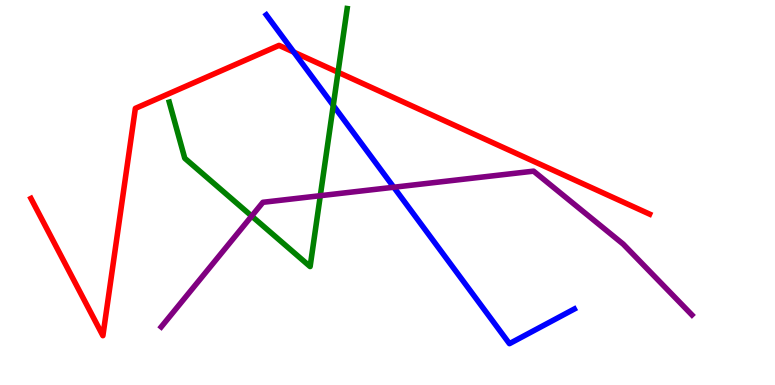[{'lines': ['blue', 'red'], 'intersections': [{'x': 3.79, 'y': 8.65}]}, {'lines': ['green', 'red'], 'intersections': [{'x': 4.36, 'y': 8.12}]}, {'lines': ['purple', 'red'], 'intersections': []}, {'lines': ['blue', 'green'], 'intersections': [{'x': 4.3, 'y': 7.26}]}, {'lines': ['blue', 'purple'], 'intersections': [{'x': 5.08, 'y': 5.14}]}, {'lines': ['green', 'purple'], 'intersections': [{'x': 3.25, 'y': 4.39}, {'x': 4.13, 'y': 4.92}]}]